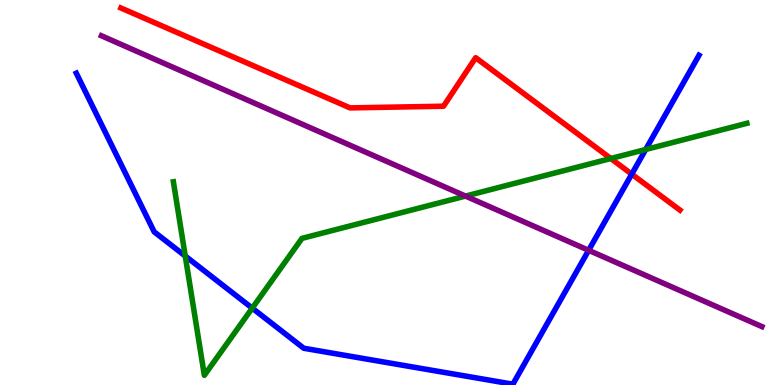[{'lines': ['blue', 'red'], 'intersections': [{'x': 8.15, 'y': 5.48}]}, {'lines': ['green', 'red'], 'intersections': [{'x': 7.88, 'y': 5.88}]}, {'lines': ['purple', 'red'], 'intersections': []}, {'lines': ['blue', 'green'], 'intersections': [{'x': 2.39, 'y': 3.35}, {'x': 3.25, 'y': 2.0}, {'x': 8.33, 'y': 6.12}]}, {'lines': ['blue', 'purple'], 'intersections': [{'x': 7.6, 'y': 3.5}]}, {'lines': ['green', 'purple'], 'intersections': [{'x': 6.01, 'y': 4.91}]}]